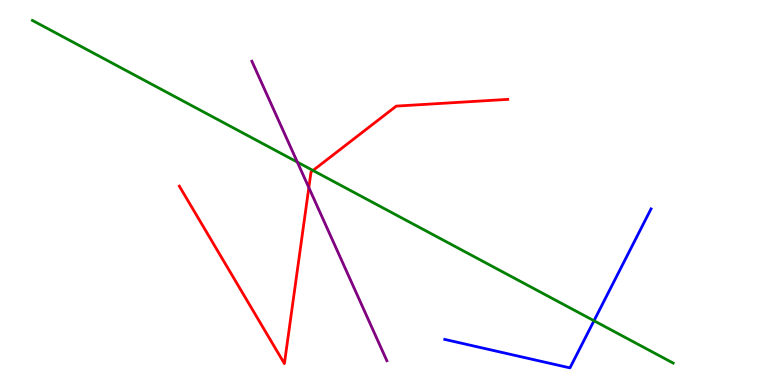[{'lines': ['blue', 'red'], 'intersections': []}, {'lines': ['green', 'red'], 'intersections': [{'x': 4.04, 'y': 5.57}]}, {'lines': ['purple', 'red'], 'intersections': [{'x': 3.98, 'y': 5.13}]}, {'lines': ['blue', 'green'], 'intersections': [{'x': 7.66, 'y': 1.67}]}, {'lines': ['blue', 'purple'], 'intersections': []}, {'lines': ['green', 'purple'], 'intersections': [{'x': 3.84, 'y': 5.79}]}]